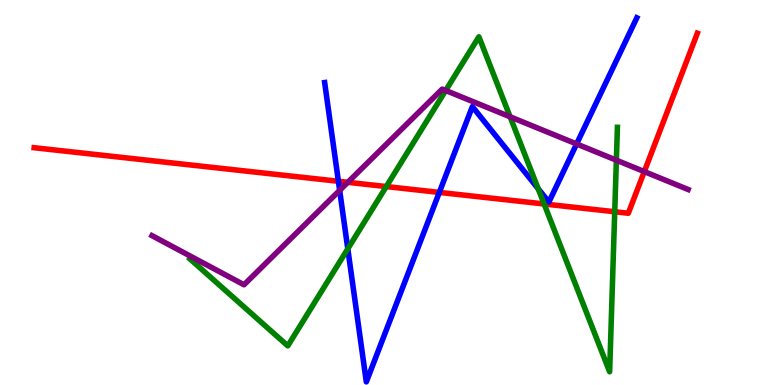[{'lines': ['blue', 'red'], 'intersections': [{'x': 4.37, 'y': 5.29}, {'x': 5.67, 'y': 5.0}]}, {'lines': ['green', 'red'], 'intersections': [{'x': 4.98, 'y': 5.15}, {'x': 7.02, 'y': 4.7}, {'x': 7.93, 'y': 4.5}]}, {'lines': ['purple', 'red'], 'intersections': [{'x': 4.49, 'y': 5.26}, {'x': 8.31, 'y': 5.54}]}, {'lines': ['blue', 'green'], 'intersections': [{'x': 4.49, 'y': 3.54}, {'x': 6.94, 'y': 5.1}]}, {'lines': ['blue', 'purple'], 'intersections': [{'x': 4.38, 'y': 5.06}, {'x': 7.44, 'y': 6.26}]}, {'lines': ['green', 'purple'], 'intersections': [{'x': 5.75, 'y': 7.65}, {'x': 6.58, 'y': 6.97}, {'x': 7.95, 'y': 5.84}]}]